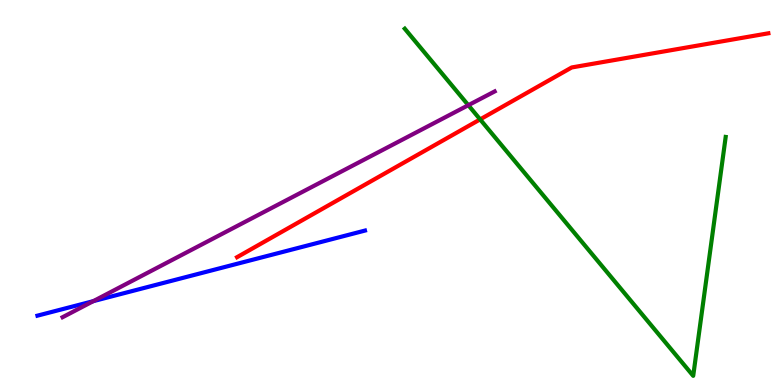[{'lines': ['blue', 'red'], 'intersections': []}, {'lines': ['green', 'red'], 'intersections': [{'x': 6.2, 'y': 6.9}]}, {'lines': ['purple', 'red'], 'intersections': []}, {'lines': ['blue', 'green'], 'intersections': []}, {'lines': ['blue', 'purple'], 'intersections': [{'x': 1.2, 'y': 2.18}]}, {'lines': ['green', 'purple'], 'intersections': [{'x': 6.04, 'y': 7.27}]}]